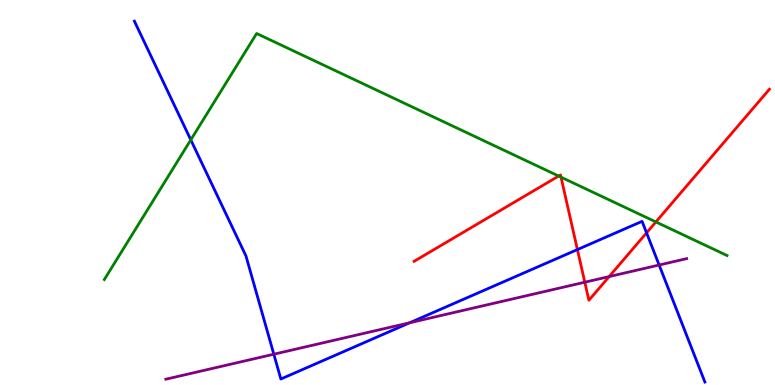[{'lines': ['blue', 'red'], 'intersections': [{'x': 7.45, 'y': 3.52}, {'x': 8.34, 'y': 3.95}]}, {'lines': ['green', 'red'], 'intersections': [{'x': 7.21, 'y': 5.43}, {'x': 7.24, 'y': 5.4}, {'x': 8.46, 'y': 4.24}]}, {'lines': ['purple', 'red'], 'intersections': [{'x': 7.55, 'y': 2.67}, {'x': 7.86, 'y': 2.82}]}, {'lines': ['blue', 'green'], 'intersections': [{'x': 2.46, 'y': 6.37}]}, {'lines': ['blue', 'purple'], 'intersections': [{'x': 3.53, 'y': 0.8}, {'x': 5.29, 'y': 1.62}, {'x': 8.51, 'y': 3.12}]}, {'lines': ['green', 'purple'], 'intersections': []}]